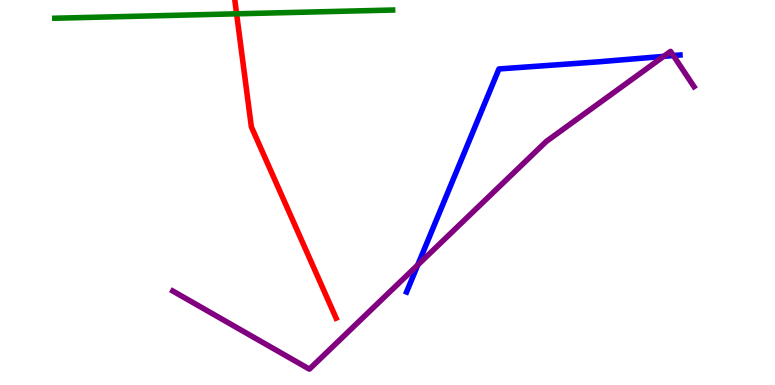[{'lines': ['blue', 'red'], 'intersections': []}, {'lines': ['green', 'red'], 'intersections': [{'x': 3.05, 'y': 9.64}]}, {'lines': ['purple', 'red'], 'intersections': []}, {'lines': ['blue', 'green'], 'intersections': []}, {'lines': ['blue', 'purple'], 'intersections': [{'x': 5.39, 'y': 3.12}, {'x': 8.56, 'y': 8.54}, {'x': 8.69, 'y': 8.56}]}, {'lines': ['green', 'purple'], 'intersections': []}]